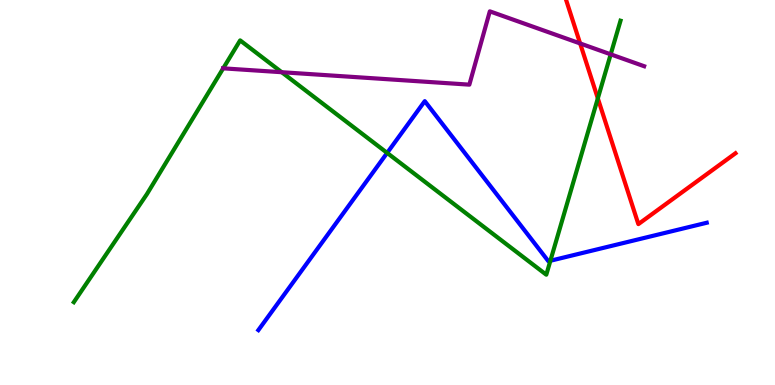[{'lines': ['blue', 'red'], 'intersections': []}, {'lines': ['green', 'red'], 'intersections': [{'x': 7.71, 'y': 7.45}]}, {'lines': ['purple', 'red'], 'intersections': [{'x': 7.49, 'y': 8.87}]}, {'lines': ['blue', 'green'], 'intersections': [{'x': 5.0, 'y': 6.03}, {'x': 7.1, 'y': 3.23}]}, {'lines': ['blue', 'purple'], 'intersections': []}, {'lines': ['green', 'purple'], 'intersections': [{'x': 2.88, 'y': 8.22}, {'x': 3.64, 'y': 8.12}, {'x': 7.88, 'y': 8.59}]}]